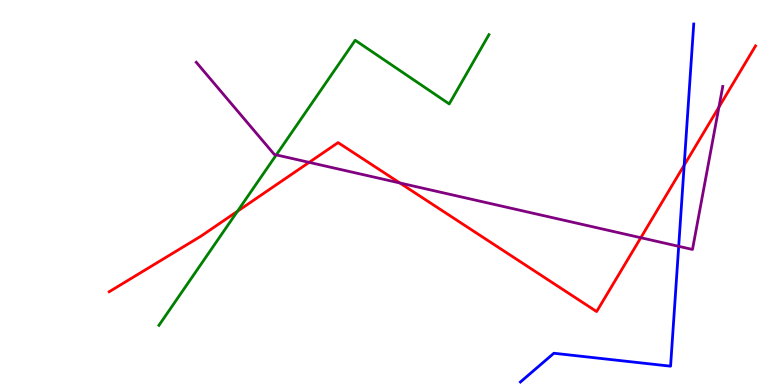[{'lines': ['blue', 'red'], 'intersections': [{'x': 8.83, 'y': 5.71}]}, {'lines': ['green', 'red'], 'intersections': [{'x': 3.06, 'y': 4.51}]}, {'lines': ['purple', 'red'], 'intersections': [{'x': 3.99, 'y': 5.78}, {'x': 5.16, 'y': 5.25}, {'x': 8.27, 'y': 3.83}, {'x': 9.28, 'y': 7.22}]}, {'lines': ['blue', 'green'], 'intersections': []}, {'lines': ['blue', 'purple'], 'intersections': [{'x': 8.76, 'y': 3.6}]}, {'lines': ['green', 'purple'], 'intersections': [{'x': 3.56, 'y': 5.98}]}]